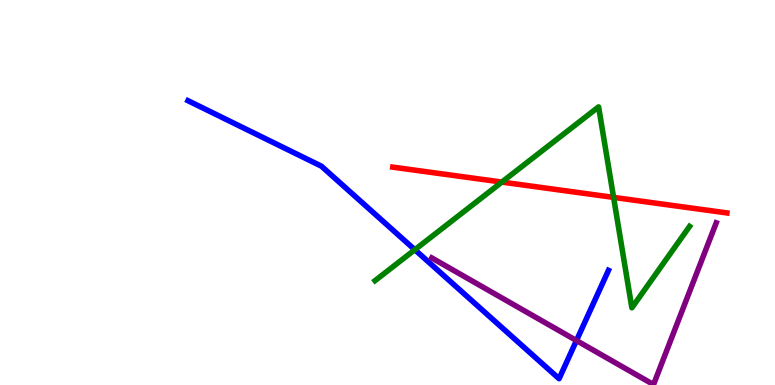[{'lines': ['blue', 'red'], 'intersections': []}, {'lines': ['green', 'red'], 'intersections': [{'x': 6.48, 'y': 5.27}, {'x': 7.92, 'y': 4.87}]}, {'lines': ['purple', 'red'], 'intersections': []}, {'lines': ['blue', 'green'], 'intersections': [{'x': 5.35, 'y': 3.51}]}, {'lines': ['blue', 'purple'], 'intersections': [{'x': 7.44, 'y': 1.15}]}, {'lines': ['green', 'purple'], 'intersections': []}]